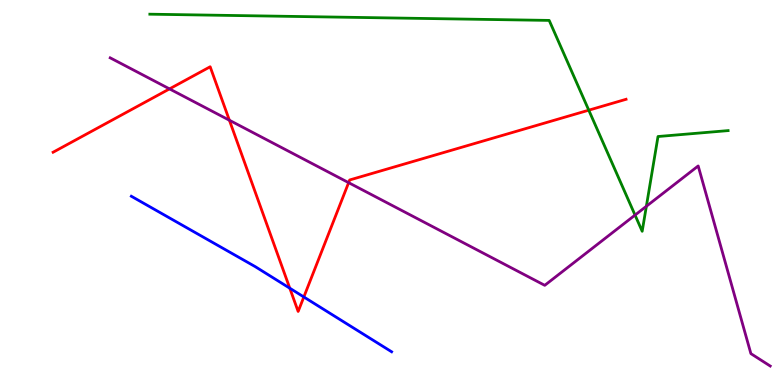[{'lines': ['blue', 'red'], 'intersections': [{'x': 3.74, 'y': 2.51}, {'x': 3.92, 'y': 2.29}]}, {'lines': ['green', 'red'], 'intersections': [{'x': 7.6, 'y': 7.14}]}, {'lines': ['purple', 'red'], 'intersections': [{'x': 2.19, 'y': 7.69}, {'x': 2.96, 'y': 6.88}, {'x': 4.5, 'y': 5.26}]}, {'lines': ['blue', 'green'], 'intersections': []}, {'lines': ['blue', 'purple'], 'intersections': []}, {'lines': ['green', 'purple'], 'intersections': [{'x': 8.19, 'y': 4.41}, {'x': 8.34, 'y': 4.64}]}]